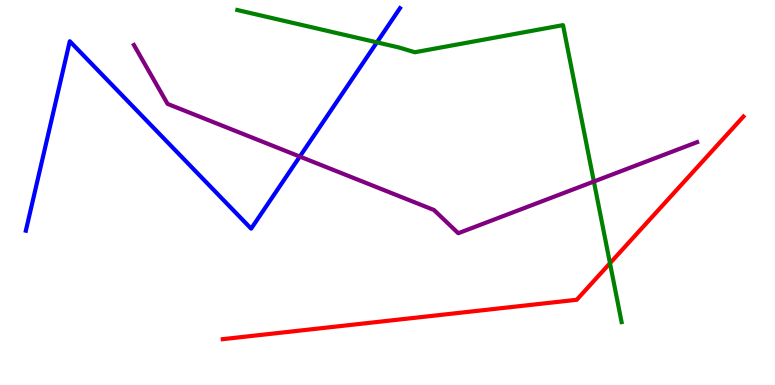[{'lines': ['blue', 'red'], 'intersections': []}, {'lines': ['green', 'red'], 'intersections': [{'x': 7.87, 'y': 3.16}]}, {'lines': ['purple', 'red'], 'intersections': []}, {'lines': ['blue', 'green'], 'intersections': [{'x': 4.86, 'y': 8.9}]}, {'lines': ['blue', 'purple'], 'intersections': [{'x': 3.87, 'y': 5.93}]}, {'lines': ['green', 'purple'], 'intersections': [{'x': 7.66, 'y': 5.29}]}]